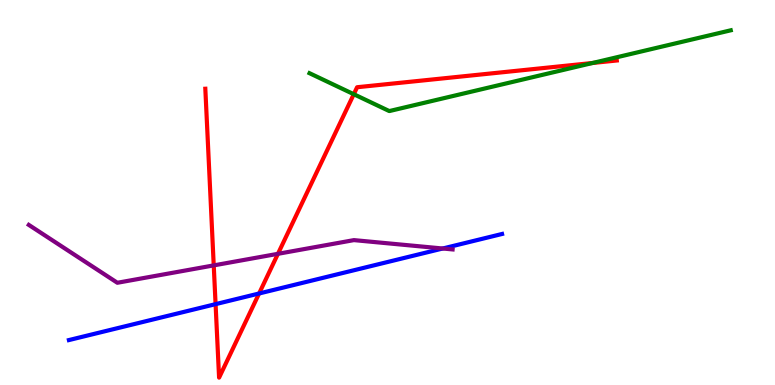[{'lines': ['blue', 'red'], 'intersections': [{'x': 2.78, 'y': 2.1}, {'x': 3.34, 'y': 2.38}]}, {'lines': ['green', 'red'], 'intersections': [{'x': 4.56, 'y': 7.55}, {'x': 7.65, 'y': 8.36}]}, {'lines': ['purple', 'red'], 'intersections': [{'x': 2.76, 'y': 3.11}, {'x': 3.59, 'y': 3.41}]}, {'lines': ['blue', 'green'], 'intersections': []}, {'lines': ['blue', 'purple'], 'intersections': [{'x': 5.71, 'y': 3.55}]}, {'lines': ['green', 'purple'], 'intersections': []}]